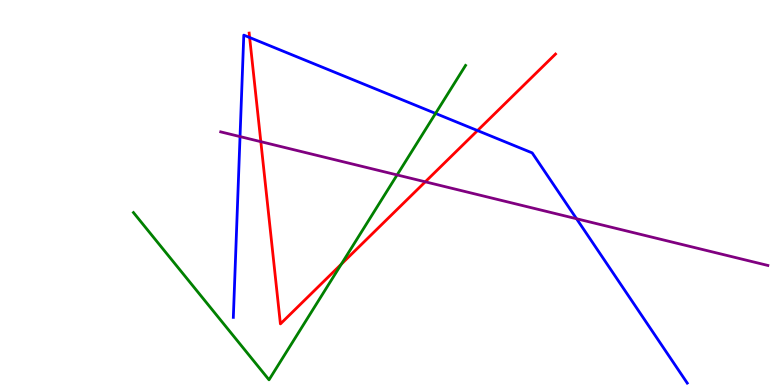[{'lines': ['blue', 'red'], 'intersections': [{'x': 3.22, 'y': 9.03}, {'x': 6.16, 'y': 6.61}]}, {'lines': ['green', 'red'], 'intersections': [{'x': 4.4, 'y': 3.14}]}, {'lines': ['purple', 'red'], 'intersections': [{'x': 3.37, 'y': 6.32}, {'x': 5.49, 'y': 5.28}]}, {'lines': ['blue', 'green'], 'intersections': [{'x': 5.62, 'y': 7.05}]}, {'lines': ['blue', 'purple'], 'intersections': [{'x': 3.1, 'y': 6.45}, {'x': 7.44, 'y': 4.32}]}, {'lines': ['green', 'purple'], 'intersections': [{'x': 5.12, 'y': 5.46}]}]